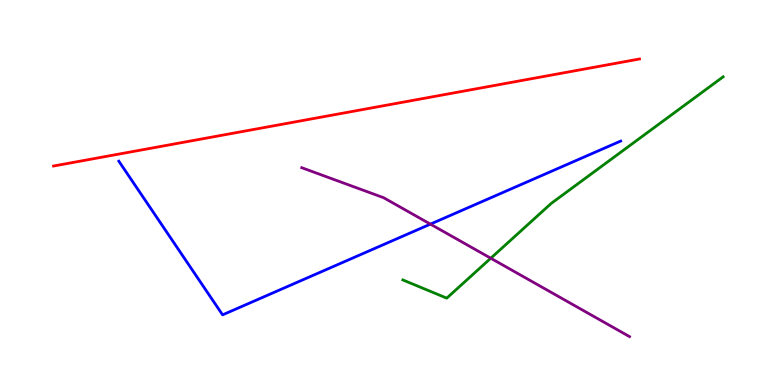[{'lines': ['blue', 'red'], 'intersections': []}, {'lines': ['green', 'red'], 'intersections': []}, {'lines': ['purple', 'red'], 'intersections': []}, {'lines': ['blue', 'green'], 'intersections': []}, {'lines': ['blue', 'purple'], 'intersections': [{'x': 5.55, 'y': 4.18}]}, {'lines': ['green', 'purple'], 'intersections': [{'x': 6.33, 'y': 3.29}]}]